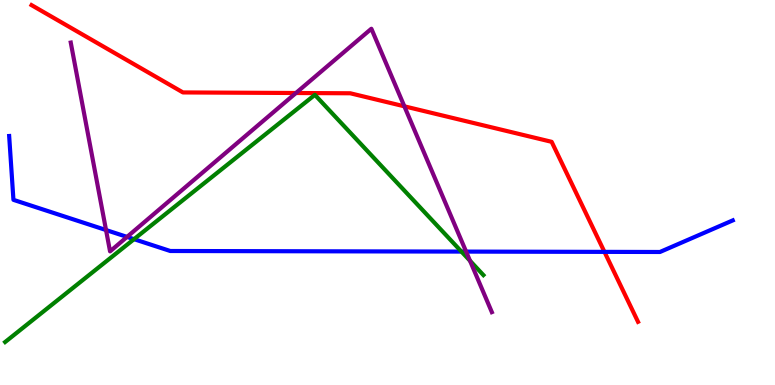[{'lines': ['blue', 'red'], 'intersections': [{'x': 7.8, 'y': 3.46}]}, {'lines': ['green', 'red'], 'intersections': []}, {'lines': ['purple', 'red'], 'intersections': [{'x': 3.82, 'y': 7.58}, {'x': 5.22, 'y': 7.24}]}, {'lines': ['blue', 'green'], 'intersections': [{'x': 1.73, 'y': 3.79}, {'x': 5.95, 'y': 3.47}]}, {'lines': ['blue', 'purple'], 'intersections': [{'x': 1.37, 'y': 4.02}, {'x': 1.64, 'y': 3.85}, {'x': 6.01, 'y': 3.47}]}, {'lines': ['green', 'purple'], 'intersections': [{'x': 6.06, 'y': 3.23}]}]